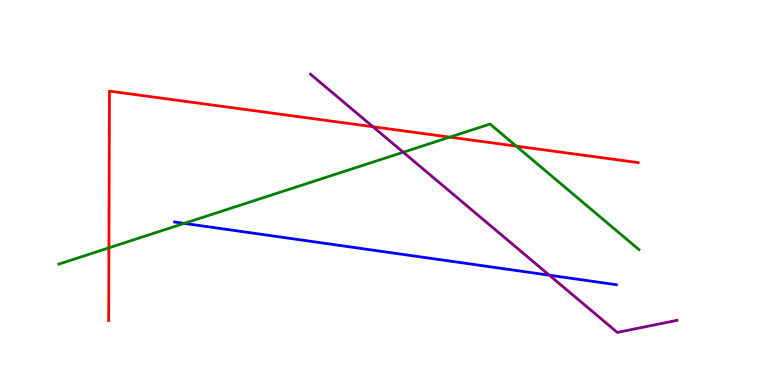[{'lines': ['blue', 'red'], 'intersections': []}, {'lines': ['green', 'red'], 'intersections': [{'x': 1.41, 'y': 3.56}, {'x': 5.8, 'y': 6.44}, {'x': 6.66, 'y': 6.2}]}, {'lines': ['purple', 'red'], 'intersections': [{'x': 4.81, 'y': 6.71}]}, {'lines': ['blue', 'green'], 'intersections': [{'x': 2.38, 'y': 4.2}]}, {'lines': ['blue', 'purple'], 'intersections': [{'x': 7.09, 'y': 2.85}]}, {'lines': ['green', 'purple'], 'intersections': [{'x': 5.2, 'y': 6.05}]}]